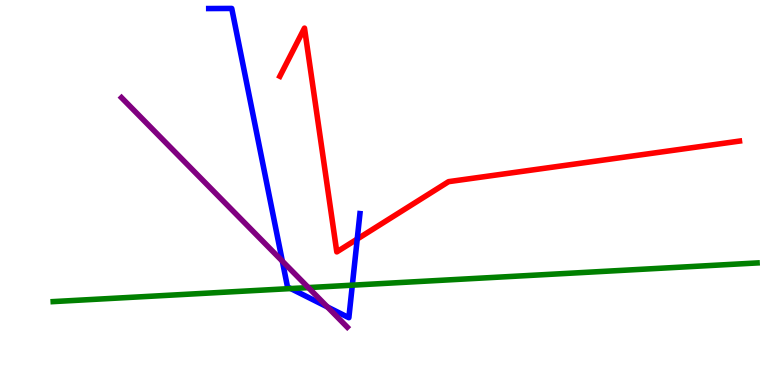[{'lines': ['blue', 'red'], 'intersections': [{'x': 4.61, 'y': 3.79}]}, {'lines': ['green', 'red'], 'intersections': []}, {'lines': ['purple', 'red'], 'intersections': []}, {'lines': ['blue', 'green'], 'intersections': [{'x': 3.75, 'y': 2.5}, {'x': 4.55, 'y': 2.59}]}, {'lines': ['blue', 'purple'], 'intersections': [{'x': 3.64, 'y': 3.22}, {'x': 4.22, 'y': 2.03}]}, {'lines': ['green', 'purple'], 'intersections': [{'x': 3.98, 'y': 2.53}]}]